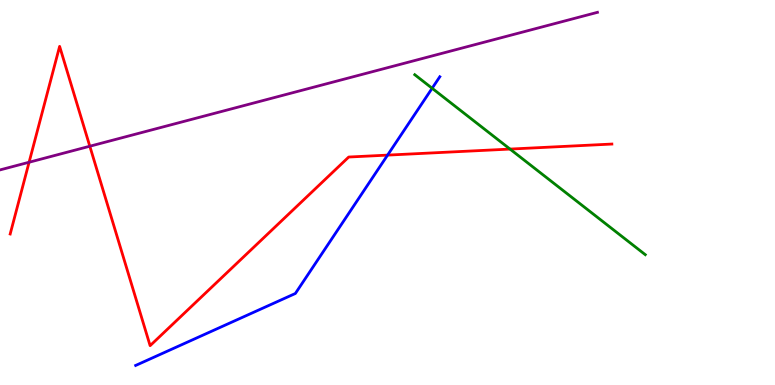[{'lines': ['blue', 'red'], 'intersections': [{'x': 5.0, 'y': 5.97}]}, {'lines': ['green', 'red'], 'intersections': [{'x': 6.58, 'y': 6.13}]}, {'lines': ['purple', 'red'], 'intersections': [{'x': 0.375, 'y': 5.79}, {'x': 1.16, 'y': 6.2}]}, {'lines': ['blue', 'green'], 'intersections': [{'x': 5.58, 'y': 7.71}]}, {'lines': ['blue', 'purple'], 'intersections': []}, {'lines': ['green', 'purple'], 'intersections': []}]